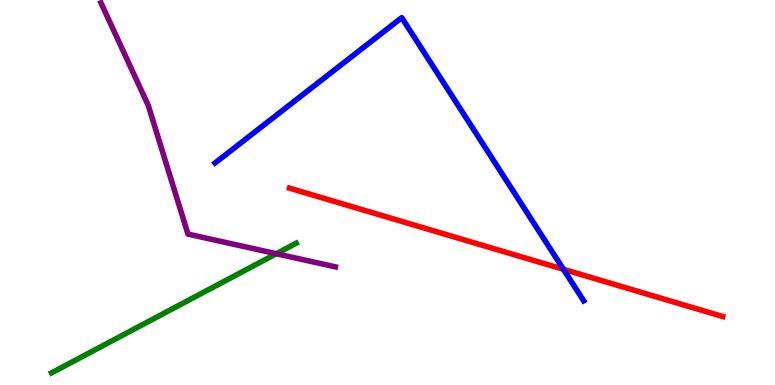[{'lines': ['blue', 'red'], 'intersections': [{'x': 7.27, 'y': 3.0}]}, {'lines': ['green', 'red'], 'intersections': []}, {'lines': ['purple', 'red'], 'intersections': []}, {'lines': ['blue', 'green'], 'intersections': []}, {'lines': ['blue', 'purple'], 'intersections': []}, {'lines': ['green', 'purple'], 'intersections': [{'x': 3.57, 'y': 3.41}]}]